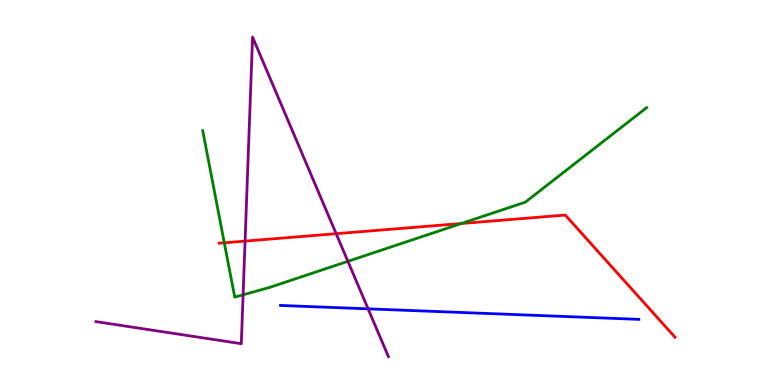[{'lines': ['blue', 'red'], 'intersections': []}, {'lines': ['green', 'red'], 'intersections': [{'x': 2.89, 'y': 3.69}, {'x': 5.95, 'y': 4.19}]}, {'lines': ['purple', 'red'], 'intersections': [{'x': 3.16, 'y': 3.74}, {'x': 4.34, 'y': 3.93}]}, {'lines': ['blue', 'green'], 'intersections': []}, {'lines': ['blue', 'purple'], 'intersections': [{'x': 4.75, 'y': 1.98}]}, {'lines': ['green', 'purple'], 'intersections': [{'x': 3.14, 'y': 2.34}, {'x': 4.49, 'y': 3.21}]}]